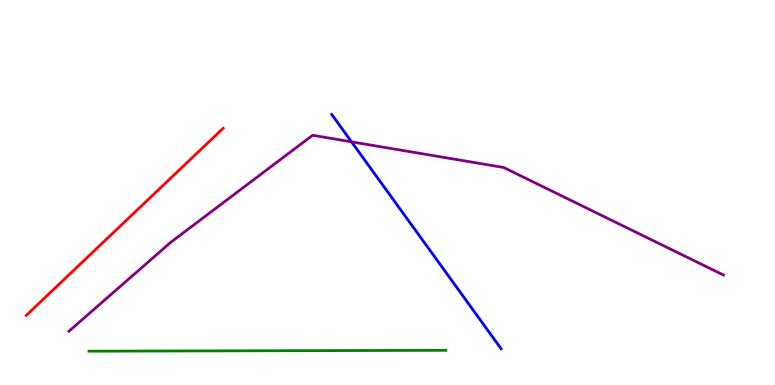[{'lines': ['blue', 'red'], 'intersections': []}, {'lines': ['green', 'red'], 'intersections': []}, {'lines': ['purple', 'red'], 'intersections': []}, {'lines': ['blue', 'green'], 'intersections': []}, {'lines': ['blue', 'purple'], 'intersections': [{'x': 4.54, 'y': 6.32}]}, {'lines': ['green', 'purple'], 'intersections': []}]